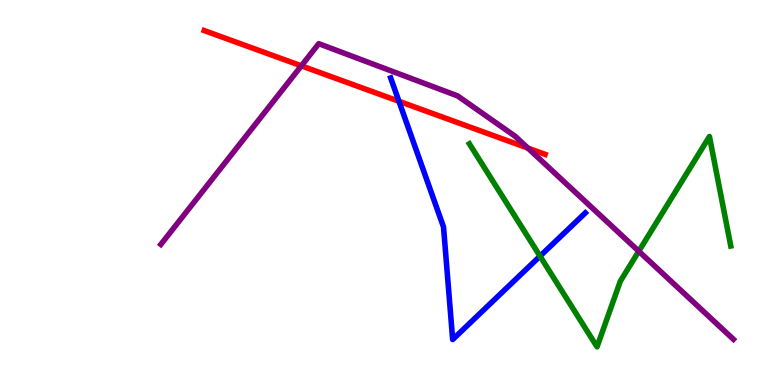[{'lines': ['blue', 'red'], 'intersections': [{'x': 5.15, 'y': 7.37}]}, {'lines': ['green', 'red'], 'intersections': []}, {'lines': ['purple', 'red'], 'intersections': [{'x': 3.89, 'y': 8.29}, {'x': 6.81, 'y': 6.15}]}, {'lines': ['blue', 'green'], 'intersections': [{'x': 6.97, 'y': 3.35}]}, {'lines': ['blue', 'purple'], 'intersections': []}, {'lines': ['green', 'purple'], 'intersections': [{'x': 8.24, 'y': 3.47}]}]